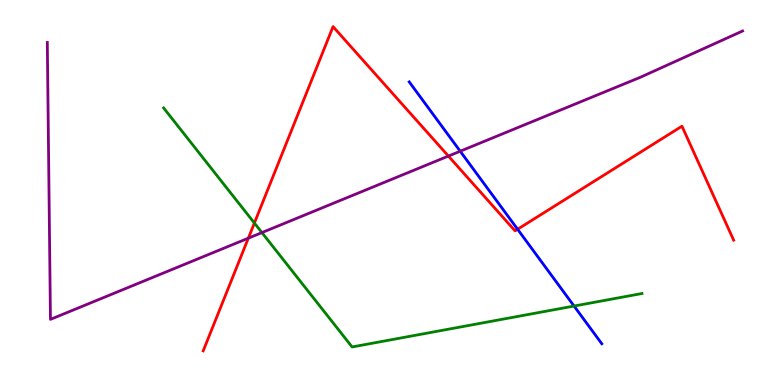[{'lines': ['blue', 'red'], 'intersections': [{'x': 6.68, 'y': 4.05}]}, {'lines': ['green', 'red'], 'intersections': [{'x': 3.28, 'y': 4.21}]}, {'lines': ['purple', 'red'], 'intersections': [{'x': 3.2, 'y': 3.81}, {'x': 5.79, 'y': 5.95}]}, {'lines': ['blue', 'green'], 'intersections': [{'x': 7.41, 'y': 2.05}]}, {'lines': ['blue', 'purple'], 'intersections': [{'x': 5.94, 'y': 6.07}]}, {'lines': ['green', 'purple'], 'intersections': [{'x': 3.38, 'y': 3.96}]}]